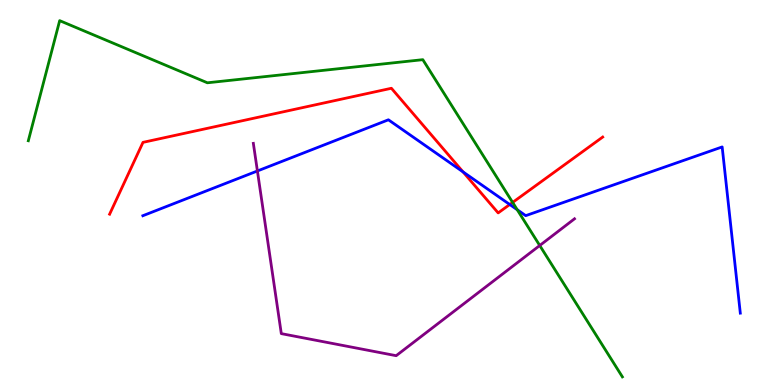[{'lines': ['blue', 'red'], 'intersections': [{'x': 5.97, 'y': 5.54}, {'x': 6.58, 'y': 4.69}]}, {'lines': ['green', 'red'], 'intersections': [{'x': 6.61, 'y': 4.74}]}, {'lines': ['purple', 'red'], 'intersections': []}, {'lines': ['blue', 'green'], 'intersections': [{'x': 6.67, 'y': 4.55}]}, {'lines': ['blue', 'purple'], 'intersections': [{'x': 3.32, 'y': 5.56}]}, {'lines': ['green', 'purple'], 'intersections': [{'x': 6.96, 'y': 3.62}]}]